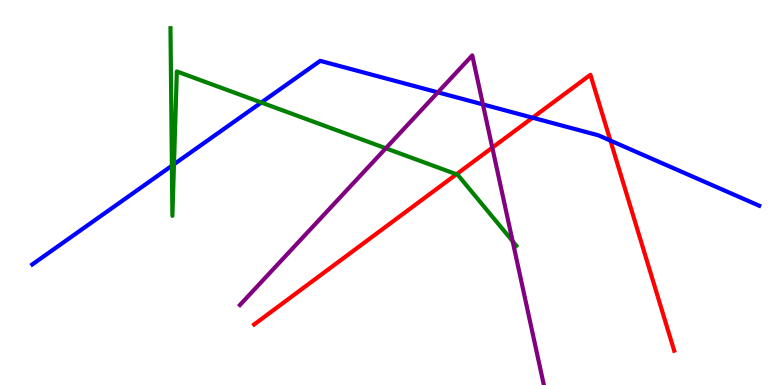[{'lines': ['blue', 'red'], 'intersections': [{'x': 6.87, 'y': 6.94}, {'x': 7.88, 'y': 6.35}]}, {'lines': ['green', 'red'], 'intersections': [{'x': 5.89, 'y': 5.47}]}, {'lines': ['purple', 'red'], 'intersections': [{'x': 6.35, 'y': 6.17}]}, {'lines': ['blue', 'green'], 'intersections': [{'x': 2.22, 'y': 5.7}, {'x': 2.24, 'y': 5.73}, {'x': 3.37, 'y': 7.34}]}, {'lines': ['blue', 'purple'], 'intersections': [{'x': 5.65, 'y': 7.6}, {'x': 6.23, 'y': 7.29}]}, {'lines': ['green', 'purple'], 'intersections': [{'x': 4.98, 'y': 6.15}, {'x': 6.61, 'y': 3.74}]}]